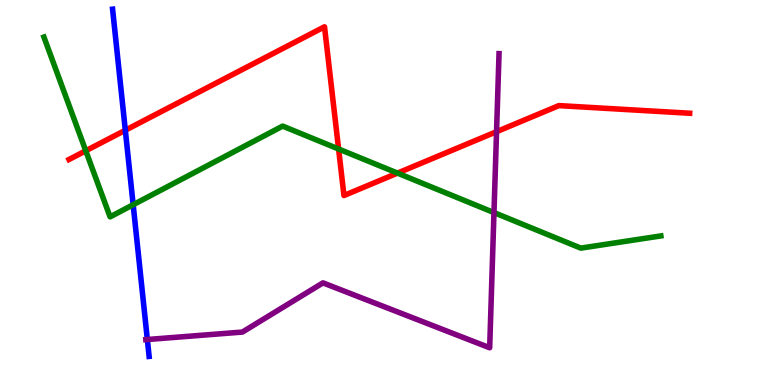[{'lines': ['blue', 'red'], 'intersections': [{'x': 1.62, 'y': 6.62}]}, {'lines': ['green', 'red'], 'intersections': [{'x': 1.11, 'y': 6.08}, {'x': 4.37, 'y': 6.13}, {'x': 5.13, 'y': 5.5}]}, {'lines': ['purple', 'red'], 'intersections': [{'x': 6.41, 'y': 6.58}]}, {'lines': ['blue', 'green'], 'intersections': [{'x': 1.72, 'y': 4.68}]}, {'lines': ['blue', 'purple'], 'intersections': [{'x': 1.9, 'y': 1.18}]}, {'lines': ['green', 'purple'], 'intersections': [{'x': 6.37, 'y': 4.48}]}]